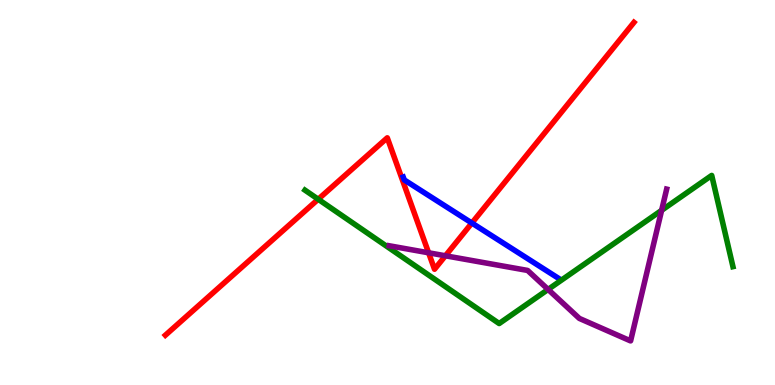[{'lines': ['blue', 'red'], 'intersections': [{'x': 6.09, 'y': 4.21}]}, {'lines': ['green', 'red'], 'intersections': [{'x': 4.11, 'y': 4.82}]}, {'lines': ['purple', 'red'], 'intersections': [{'x': 5.53, 'y': 3.43}, {'x': 5.75, 'y': 3.36}]}, {'lines': ['blue', 'green'], 'intersections': []}, {'lines': ['blue', 'purple'], 'intersections': []}, {'lines': ['green', 'purple'], 'intersections': [{'x': 7.07, 'y': 2.48}, {'x': 8.54, 'y': 4.54}]}]